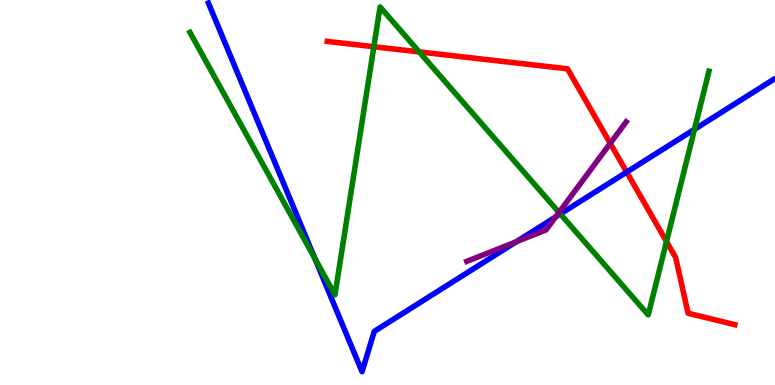[{'lines': ['blue', 'red'], 'intersections': [{'x': 8.09, 'y': 5.53}]}, {'lines': ['green', 'red'], 'intersections': [{'x': 4.82, 'y': 8.79}, {'x': 5.41, 'y': 8.65}, {'x': 8.6, 'y': 3.73}]}, {'lines': ['purple', 'red'], 'intersections': [{'x': 7.87, 'y': 6.28}]}, {'lines': ['blue', 'green'], 'intersections': [{'x': 4.06, 'y': 3.29}, {'x': 7.23, 'y': 4.44}, {'x': 8.96, 'y': 6.64}]}, {'lines': ['blue', 'purple'], 'intersections': [{'x': 6.66, 'y': 3.72}, {'x': 7.17, 'y': 4.37}]}, {'lines': ['green', 'purple'], 'intersections': [{'x': 7.21, 'y': 4.48}]}]